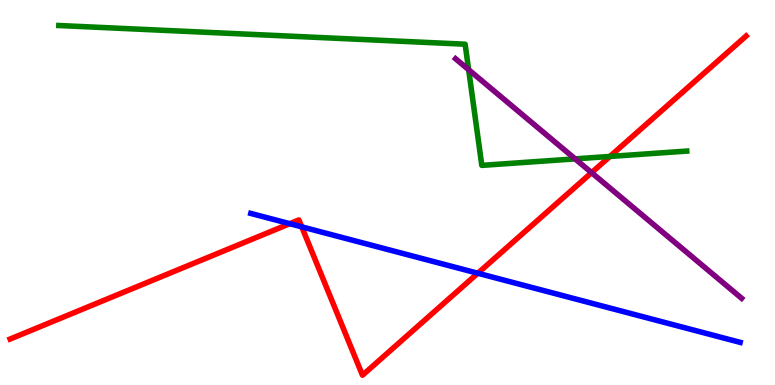[{'lines': ['blue', 'red'], 'intersections': [{'x': 3.74, 'y': 4.19}, {'x': 3.89, 'y': 4.11}, {'x': 6.17, 'y': 2.9}]}, {'lines': ['green', 'red'], 'intersections': [{'x': 7.87, 'y': 5.94}]}, {'lines': ['purple', 'red'], 'intersections': [{'x': 7.63, 'y': 5.52}]}, {'lines': ['blue', 'green'], 'intersections': []}, {'lines': ['blue', 'purple'], 'intersections': []}, {'lines': ['green', 'purple'], 'intersections': [{'x': 6.05, 'y': 8.19}, {'x': 7.42, 'y': 5.87}]}]